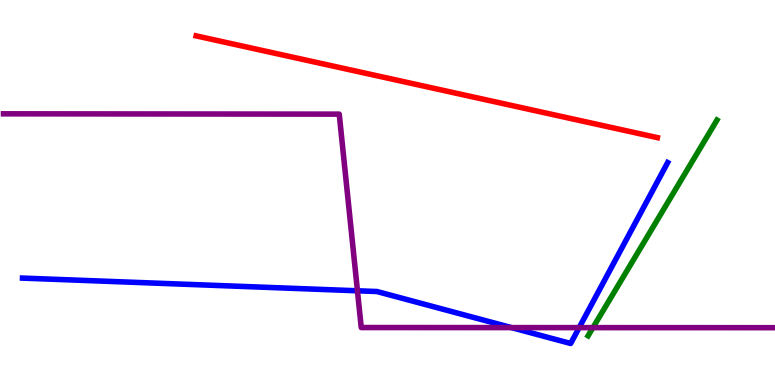[{'lines': ['blue', 'red'], 'intersections': []}, {'lines': ['green', 'red'], 'intersections': []}, {'lines': ['purple', 'red'], 'intersections': []}, {'lines': ['blue', 'green'], 'intersections': []}, {'lines': ['blue', 'purple'], 'intersections': [{'x': 4.61, 'y': 2.45}, {'x': 6.6, 'y': 1.49}, {'x': 7.47, 'y': 1.49}]}, {'lines': ['green', 'purple'], 'intersections': [{'x': 7.65, 'y': 1.49}]}]